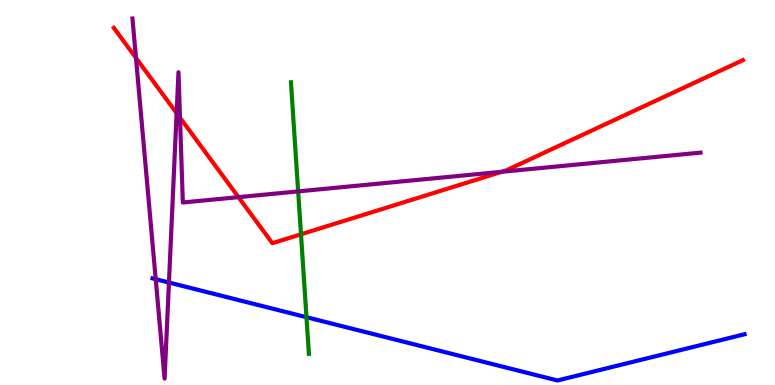[{'lines': ['blue', 'red'], 'intersections': []}, {'lines': ['green', 'red'], 'intersections': [{'x': 3.88, 'y': 3.91}]}, {'lines': ['purple', 'red'], 'intersections': [{'x': 1.75, 'y': 8.5}, {'x': 2.28, 'y': 7.06}, {'x': 2.32, 'y': 6.94}, {'x': 3.08, 'y': 4.88}, {'x': 6.48, 'y': 5.54}]}, {'lines': ['blue', 'green'], 'intersections': [{'x': 3.95, 'y': 1.76}]}, {'lines': ['blue', 'purple'], 'intersections': [{'x': 2.01, 'y': 2.75}, {'x': 2.18, 'y': 2.66}]}, {'lines': ['green', 'purple'], 'intersections': [{'x': 3.85, 'y': 5.03}]}]